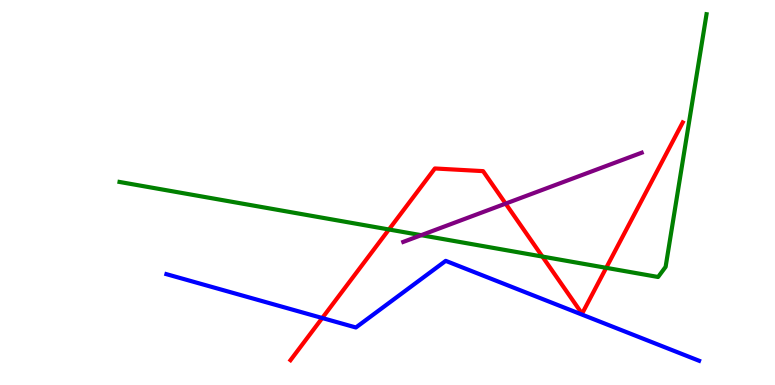[{'lines': ['blue', 'red'], 'intersections': [{'x': 4.16, 'y': 1.74}]}, {'lines': ['green', 'red'], 'intersections': [{'x': 5.02, 'y': 4.04}, {'x': 7.0, 'y': 3.34}, {'x': 7.82, 'y': 3.04}]}, {'lines': ['purple', 'red'], 'intersections': [{'x': 6.52, 'y': 4.71}]}, {'lines': ['blue', 'green'], 'intersections': []}, {'lines': ['blue', 'purple'], 'intersections': []}, {'lines': ['green', 'purple'], 'intersections': [{'x': 5.44, 'y': 3.89}]}]